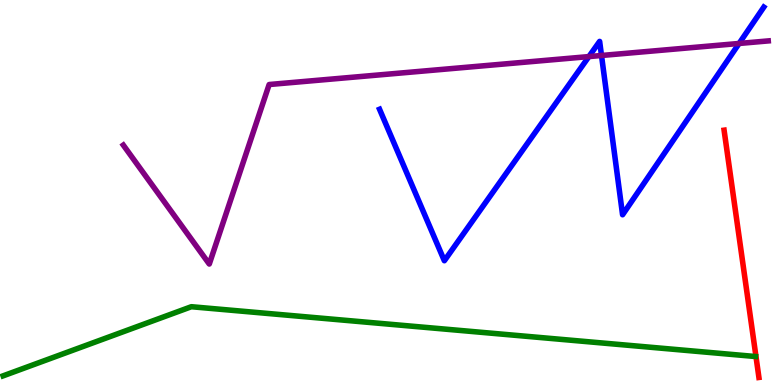[{'lines': ['blue', 'red'], 'intersections': []}, {'lines': ['green', 'red'], 'intersections': []}, {'lines': ['purple', 'red'], 'intersections': []}, {'lines': ['blue', 'green'], 'intersections': []}, {'lines': ['blue', 'purple'], 'intersections': [{'x': 7.6, 'y': 8.53}, {'x': 7.76, 'y': 8.56}, {'x': 9.54, 'y': 8.87}]}, {'lines': ['green', 'purple'], 'intersections': []}]